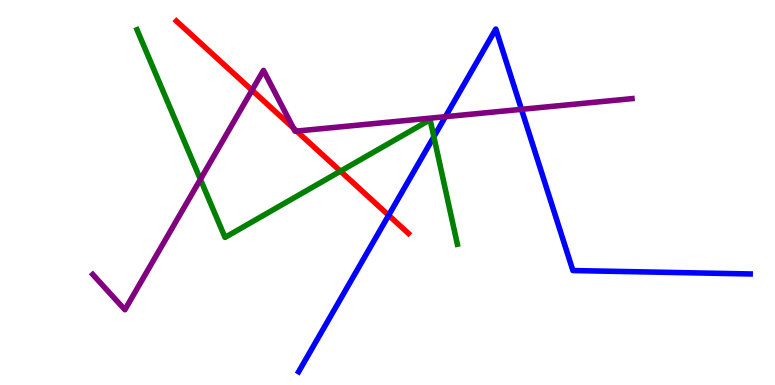[{'lines': ['blue', 'red'], 'intersections': [{'x': 5.01, 'y': 4.41}]}, {'lines': ['green', 'red'], 'intersections': [{'x': 4.39, 'y': 5.55}]}, {'lines': ['purple', 'red'], 'intersections': [{'x': 3.25, 'y': 7.66}, {'x': 3.79, 'y': 6.67}, {'x': 3.83, 'y': 6.6}]}, {'lines': ['blue', 'green'], 'intersections': [{'x': 5.6, 'y': 6.45}]}, {'lines': ['blue', 'purple'], 'intersections': [{'x': 5.75, 'y': 6.97}, {'x': 6.73, 'y': 7.16}]}, {'lines': ['green', 'purple'], 'intersections': [{'x': 2.59, 'y': 5.34}]}]